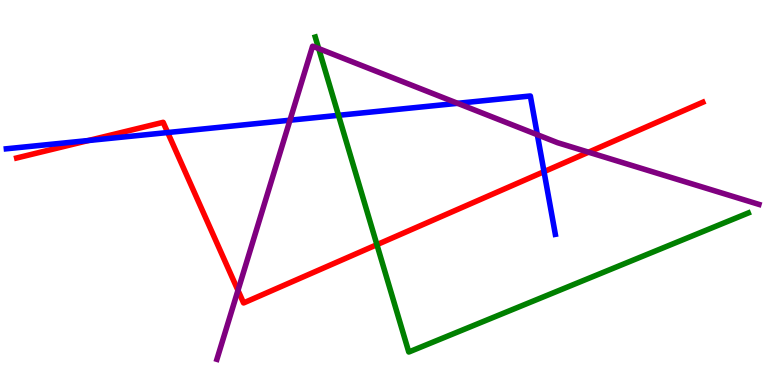[{'lines': ['blue', 'red'], 'intersections': [{'x': 1.14, 'y': 6.35}, {'x': 2.16, 'y': 6.56}, {'x': 7.02, 'y': 5.54}]}, {'lines': ['green', 'red'], 'intersections': [{'x': 4.86, 'y': 3.64}]}, {'lines': ['purple', 'red'], 'intersections': [{'x': 3.07, 'y': 2.46}, {'x': 7.59, 'y': 6.05}]}, {'lines': ['blue', 'green'], 'intersections': [{'x': 4.37, 'y': 7.0}]}, {'lines': ['blue', 'purple'], 'intersections': [{'x': 3.74, 'y': 6.88}, {'x': 5.9, 'y': 7.32}, {'x': 6.93, 'y': 6.5}]}, {'lines': ['green', 'purple'], 'intersections': [{'x': 4.11, 'y': 8.74}]}]